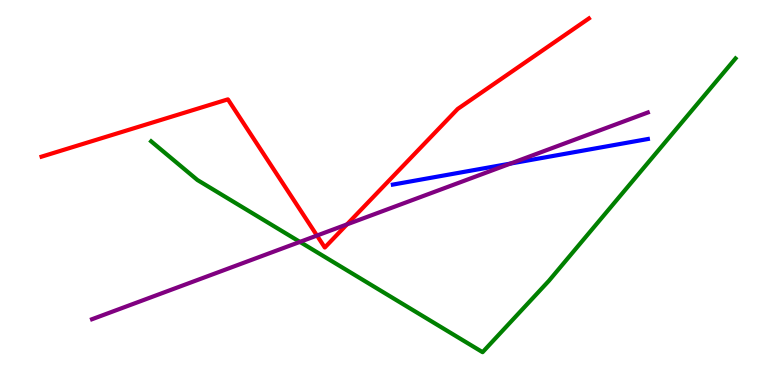[{'lines': ['blue', 'red'], 'intersections': []}, {'lines': ['green', 'red'], 'intersections': []}, {'lines': ['purple', 'red'], 'intersections': [{'x': 4.09, 'y': 3.88}, {'x': 4.48, 'y': 4.17}]}, {'lines': ['blue', 'green'], 'intersections': []}, {'lines': ['blue', 'purple'], 'intersections': [{'x': 6.59, 'y': 5.75}]}, {'lines': ['green', 'purple'], 'intersections': [{'x': 3.87, 'y': 3.72}]}]